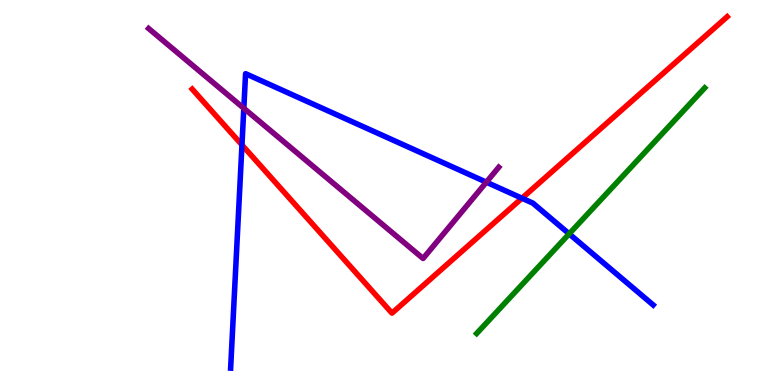[{'lines': ['blue', 'red'], 'intersections': [{'x': 3.12, 'y': 6.24}, {'x': 6.73, 'y': 4.85}]}, {'lines': ['green', 'red'], 'intersections': []}, {'lines': ['purple', 'red'], 'intersections': []}, {'lines': ['blue', 'green'], 'intersections': [{'x': 7.34, 'y': 3.93}]}, {'lines': ['blue', 'purple'], 'intersections': [{'x': 3.15, 'y': 7.19}, {'x': 6.28, 'y': 5.27}]}, {'lines': ['green', 'purple'], 'intersections': []}]